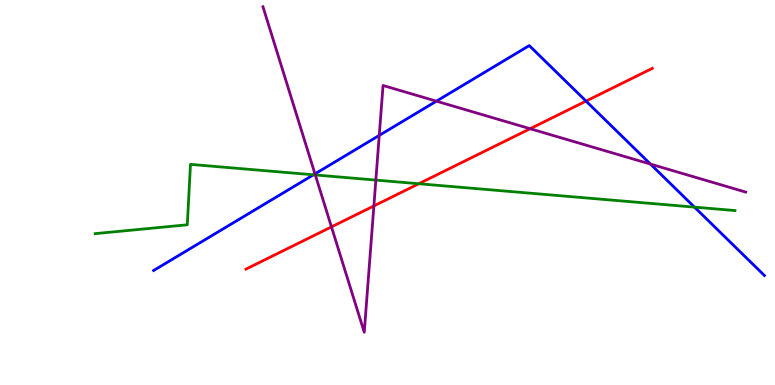[{'lines': ['blue', 'red'], 'intersections': [{'x': 7.56, 'y': 7.37}]}, {'lines': ['green', 'red'], 'intersections': [{'x': 5.4, 'y': 5.23}]}, {'lines': ['purple', 'red'], 'intersections': [{'x': 4.28, 'y': 4.11}, {'x': 4.82, 'y': 4.65}, {'x': 6.84, 'y': 6.66}]}, {'lines': ['blue', 'green'], 'intersections': [{'x': 4.04, 'y': 5.46}, {'x': 8.96, 'y': 4.62}]}, {'lines': ['blue', 'purple'], 'intersections': [{'x': 4.06, 'y': 5.48}, {'x': 4.89, 'y': 6.48}, {'x': 5.63, 'y': 7.37}, {'x': 8.39, 'y': 5.74}]}, {'lines': ['green', 'purple'], 'intersections': [{'x': 4.07, 'y': 5.46}, {'x': 4.85, 'y': 5.32}]}]